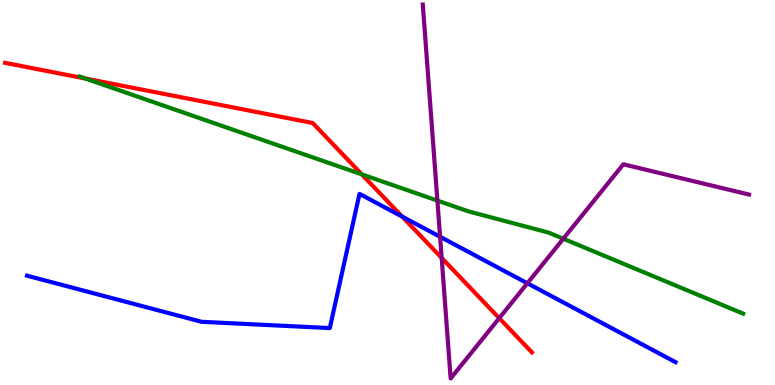[{'lines': ['blue', 'red'], 'intersections': [{'x': 5.19, 'y': 4.37}]}, {'lines': ['green', 'red'], 'intersections': [{'x': 1.1, 'y': 7.96}, {'x': 4.67, 'y': 5.47}]}, {'lines': ['purple', 'red'], 'intersections': [{'x': 5.7, 'y': 3.3}, {'x': 6.44, 'y': 1.74}]}, {'lines': ['blue', 'green'], 'intersections': []}, {'lines': ['blue', 'purple'], 'intersections': [{'x': 5.68, 'y': 3.85}, {'x': 6.8, 'y': 2.64}]}, {'lines': ['green', 'purple'], 'intersections': [{'x': 5.64, 'y': 4.79}, {'x': 7.27, 'y': 3.8}]}]